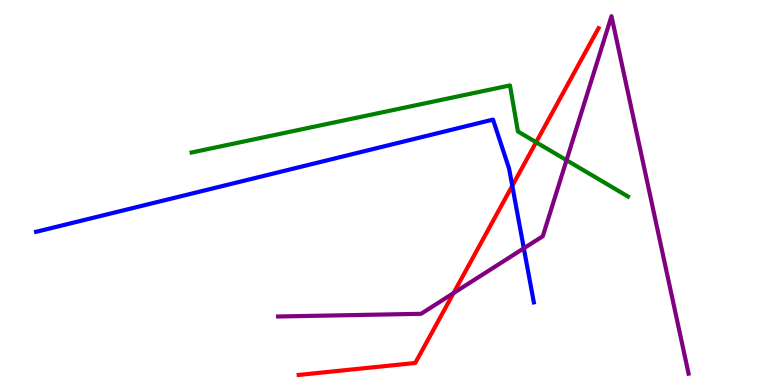[{'lines': ['blue', 'red'], 'intersections': [{'x': 6.61, 'y': 5.17}]}, {'lines': ['green', 'red'], 'intersections': [{'x': 6.92, 'y': 6.31}]}, {'lines': ['purple', 'red'], 'intersections': [{'x': 5.85, 'y': 2.39}]}, {'lines': ['blue', 'green'], 'intersections': []}, {'lines': ['blue', 'purple'], 'intersections': [{'x': 6.76, 'y': 3.55}]}, {'lines': ['green', 'purple'], 'intersections': [{'x': 7.31, 'y': 5.84}]}]